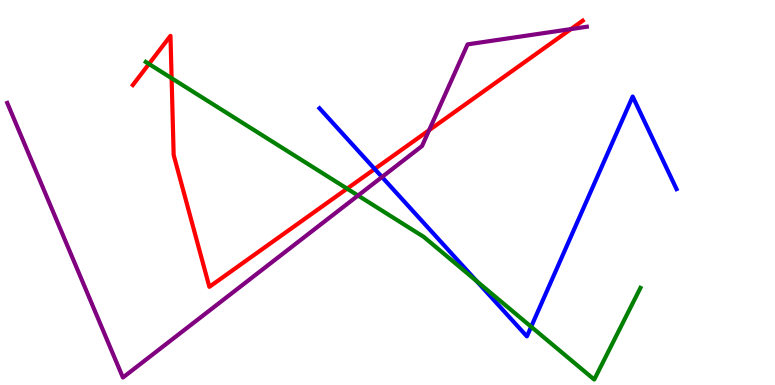[{'lines': ['blue', 'red'], 'intersections': [{'x': 4.83, 'y': 5.61}]}, {'lines': ['green', 'red'], 'intersections': [{'x': 1.92, 'y': 8.34}, {'x': 2.21, 'y': 7.97}, {'x': 4.48, 'y': 5.1}]}, {'lines': ['purple', 'red'], 'intersections': [{'x': 5.54, 'y': 6.62}, {'x': 7.37, 'y': 9.24}]}, {'lines': ['blue', 'green'], 'intersections': [{'x': 6.15, 'y': 2.7}, {'x': 6.85, 'y': 1.51}]}, {'lines': ['blue', 'purple'], 'intersections': [{'x': 4.93, 'y': 5.4}]}, {'lines': ['green', 'purple'], 'intersections': [{'x': 4.62, 'y': 4.92}]}]